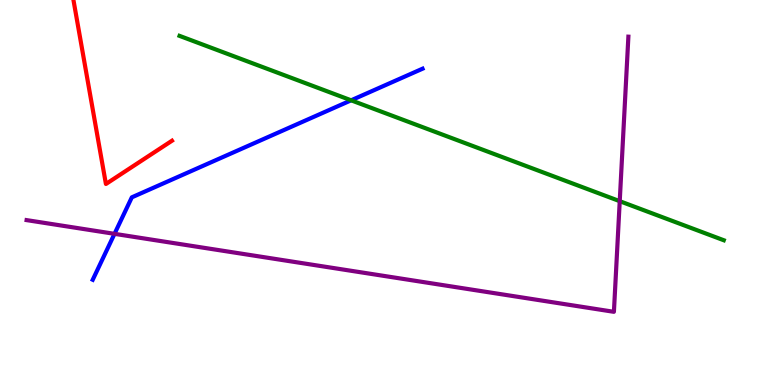[{'lines': ['blue', 'red'], 'intersections': []}, {'lines': ['green', 'red'], 'intersections': []}, {'lines': ['purple', 'red'], 'intersections': []}, {'lines': ['blue', 'green'], 'intersections': [{'x': 4.53, 'y': 7.39}]}, {'lines': ['blue', 'purple'], 'intersections': [{'x': 1.48, 'y': 3.93}]}, {'lines': ['green', 'purple'], 'intersections': [{'x': 8.0, 'y': 4.77}]}]